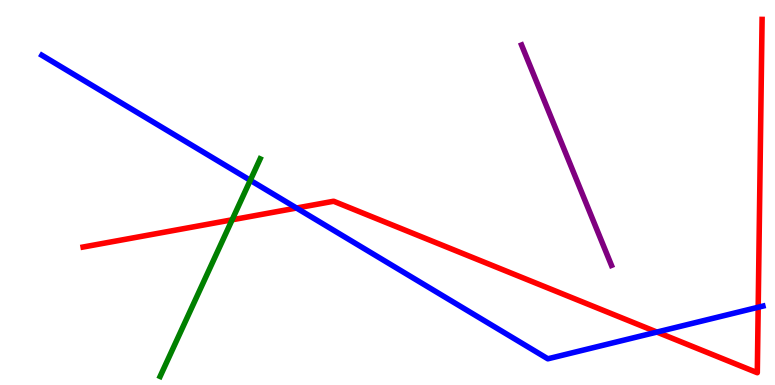[{'lines': ['blue', 'red'], 'intersections': [{'x': 3.83, 'y': 4.6}, {'x': 8.48, 'y': 1.37}, {'x': 9.78, 'y': 2.02}]}, {'lines': ['green', 'red'], 'intersections': [{'x': 3.0, 'y': 4.29}]}, {'lines': ['purple', 'red'], 'intersections': []}, {'lines': ['blue', 'green'], 'intersections': [{'x': 3.23, 'y': 5.32}]}, {'lines': ['blue', 'purple'], 'intersections': []}, {'lines': ['green', 'purple'], 'intersections': []}]